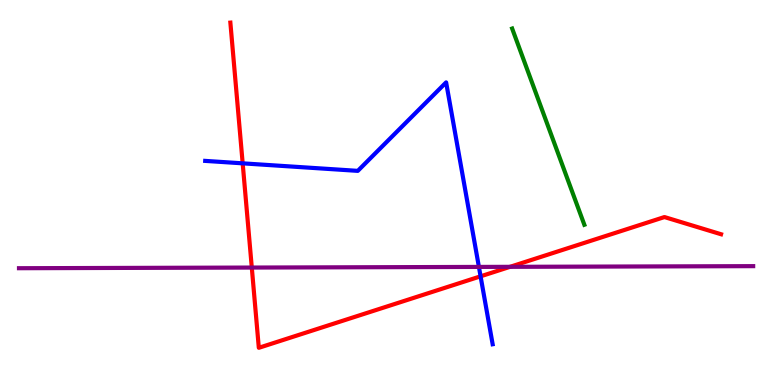[{'lines': ['blue', 'red'], 'intersections': [{'x': 3.13, 'y': 5.76}, {'x': 6.2, 'y': 2.82}]}, {'lines': ['green', 'red'], 'intersections': []}, {'lines': ['purple', 'red'], 'intersections': [{'x': 3.25, 'y': 3.05}, {'x': 6.58, 'y': 3.07}]}, {'lines': ['blue', 'green'], 'intersections': []}, {'lines': ['blue', 'purple'], 'intersections': [{'x': 6.18, 'y': 3.07}]}, {'lines': ['green', 'purple'], 'intersections': []}]